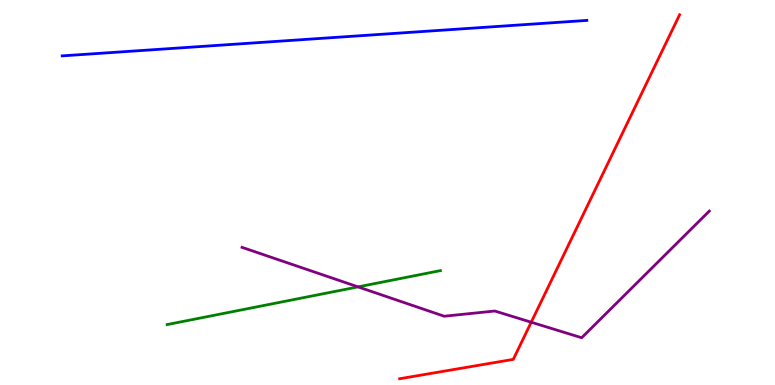[{'lines': ['blue', 'red'], 'intersections': []}, {'lines': ['green', 'red'], 'intersections': []}, {'lines': ['purple', 'red'], 'intersections': [{'x': 6.85, 'y': 1.63}]}, {'lines': ['blue', 'green'], 'intersections': []}, {'lines': ['blue', 'purple'], 'intersections': []}, {'lines': ['green', 'purple'], 'intersections': [{'x': 4.62, 'y': 2.55}]}]